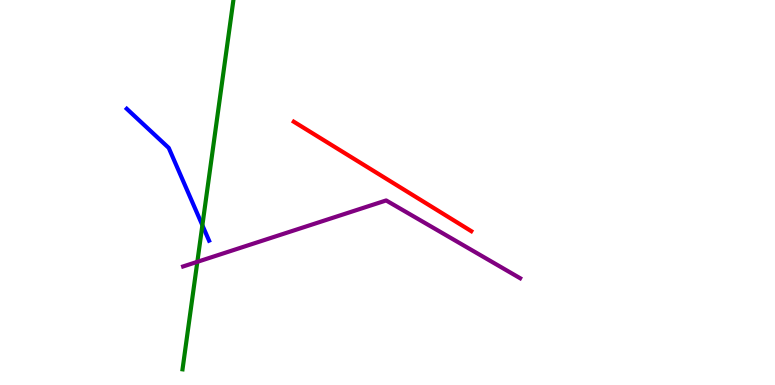[{'lines': ['blue', 'red'], 'intersections': []}, {'lines': ['green', 'red'], 'intersections': []}, {'lines': ['purple', 'red'], 'intersections': []}, {'lines': ['blue', 'green'], 'intersections': [{'x': 2.61, 'y': 4.15}]}, {'lines': ['blue', 'purple'], 'intersections': []}, {'lines': ['green', 'purple'], 'intersections': [{'x': 2.55, 'y': 3.2}]}]